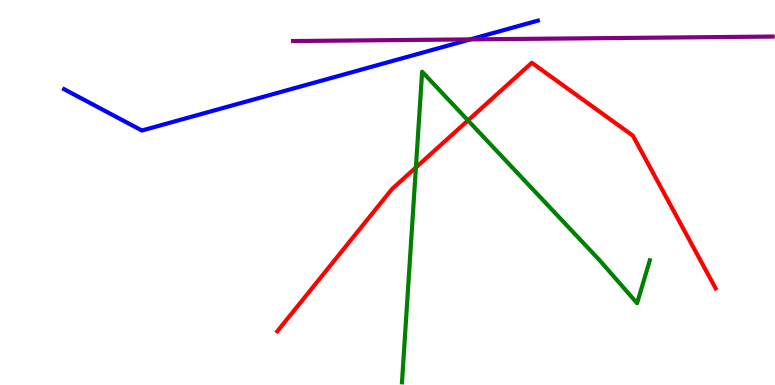[{'lines': ['blue', 'red'], 'intersections': []}, {'lines': ['green', 'red'], 'intersections': [{'x': 5.37, 'y': 5.65}, {'x': 6.04, 'y': 6.87}]}, {'lines': ['purple', 'red'], 'intersections': []}, {'lines': ['blue', 'green'], 'intersections': []}, {'lines': ['blue', 'purple'], 'intersections': [{'x': 6.07, 'y': 8.98}]}, {'lines': ['green', 'purple'], 'intersections': []}]